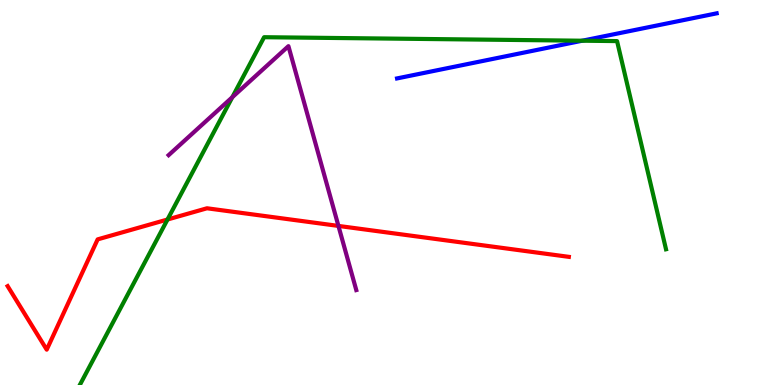[{'lines': ['blue', 'red'], 'intersections': []}, {'lines': ['green', 'red'], 'intersections': [{'x': 2.16, 'y': 4.3}]}, {'lines': ['purple', 'red'], 'intersections': [{'x': 4.37, 'y': 4.13}]}, {'lines': ['blue', 'green'], 'intersections': [{'x': 7.51, 'y': 8.94}]}, {'lines': ['blue', 'purple'], 'intersections': []}, {'lines': ['green', 'purple'], 'intersections': [{'x': 3.0, 'y': 7.48}]}]